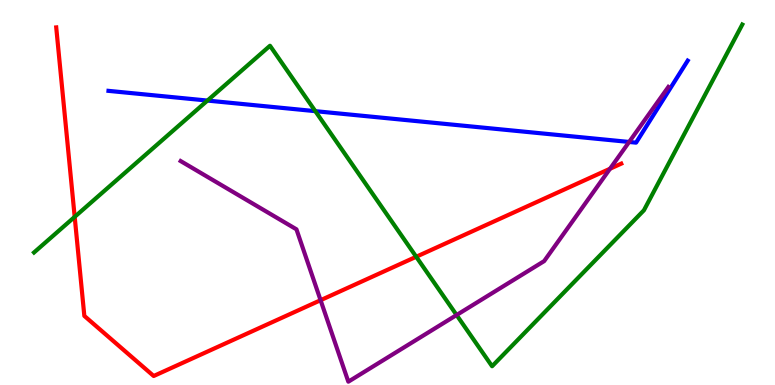[{'lines': ['blue', 'red'], 'intersections': []}, {'lines': ['green', 'red'], 'intersections': [{'x': 0.964, 'y': 4.37}, {'x': 5.37, 'y': 3.33}]}, {'lines': ['purple', 'red'], 'intersections': [{'x': 4.14, 'y': 2.2}, {'x': 7.87, 'y': 5.62}]}, {'lines': ['blue', 'green'], 'intersections': [{'x': 2.68, 'y': 7.39}, {'x': 4.07, 'y': 7.11}]}, {'lines': ['blue', 'purple'], 'intersections': [{'x': 8.12, 'y': 6.31}]}, {'lines': ['green', 'purple'], 'intersections': [{'x': 5.89, 'y': 1.82}]}]